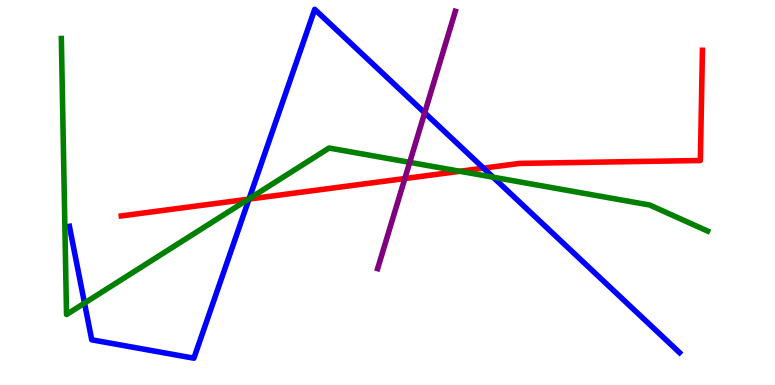[{'lines': ['blue', 'red'], 'intersections': [{'x': 3.21, 'y': 4.83}, {'x': 6.24, 'y': 5.63}]}, {'lines': ['green', 'red'], 'intersections': [{'x': 3.21, 'y': 4.83}, {'x': 5.93, 'y': 5.55}]}, {'lines': ['purple', 'red'], 'intersections': [{'x': 5.22, 'y': 5.36}]}, {'lines': ['blue', 'green'], 'intersections': [{'x': 1.09, 'y': 2.13}, {'x': 3.21, 'y': 4.84}, {'x': 6.36, 'y': 5.4}]}, {'lines': ['blue', 'purple'], 'intersections': [{'x': 5.48, 'y': 7.07}]}, {'lines': ['green', 'purple'], 'intersections': [{'x': 5.29, 'y': 5.78}]}]